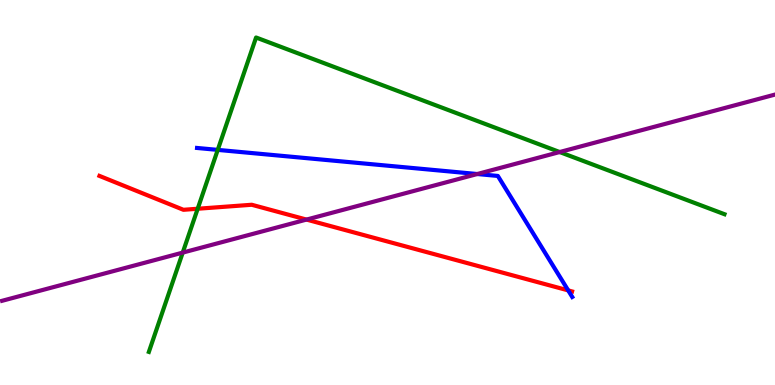[{'lines': ['blue', 'red'], 'intersections': [{'x': 7.33, 'y': 2.46}]}, {'lines': ['green', 'red'], 'intersections': [{'x': 2.55, 'y': 4.58}]}, {'lines': ['purple', 'red'], 'intersections': [{'x': 3.95, 'y': 4.3}]}, {'lines': ['blue', 'green'], 'intersections': [{'x': 2.81, 'y': 6.11}]}, {'lines': ['blue', 'purple'], 'intersections': [{'x': 6.16, 'y': 5.48}]}, {'lines': ['green', 'purple'], 'intersections': [{'x': 2.36, 'y': 3.44}, {'x': 7.22, 'y': 6.05}]}]